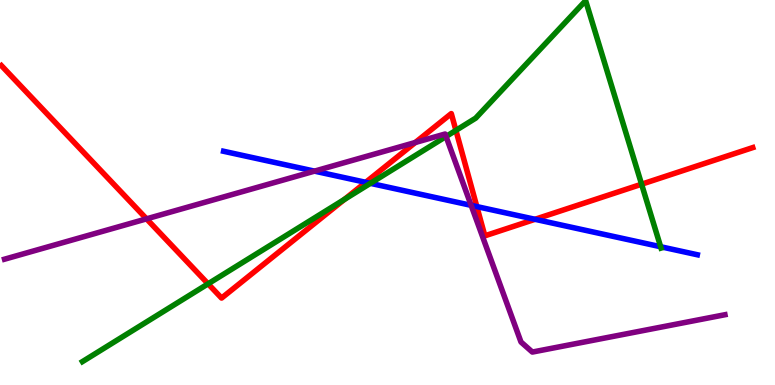[{'lines': ['blue', 'red'], 'intersections': [{'x': 4.72, 'y': 5.26}, {'x': 6.15, 'y': 4.63}, {'x': 6.9, 'y': 4.3}]}, {'lines': ['green', 'red'], 'intersections': [{'x': 2.68, 'y': 2.63}, {'x': 4.44, 'y': 4.82}, {'x': 5.88, 'y': 6.61}, {'x': 8.28, 'y': 5.22}]}, {'lines': ['purple', 'red'], 'intersections': [{'x': 1.89, 'y': 4.32}, {'x': 5.36, 'y': 6.3}]}, {'lines': ['blue', 'green'], 'intersections': [{'x': 4.78, 'y': 5.24}, {'x': 8.52, 'y': 3.59}]}, {'lines': ['blue', 'purple'], 'intersections': [{'x': 4.06, 'y': 5.56}, {'x': 6.08, 'y': 4.67}]}, {'lines': ['green', 'purple'], 'intersections': [{'x': 5.76, 'y': 6.45}]}]